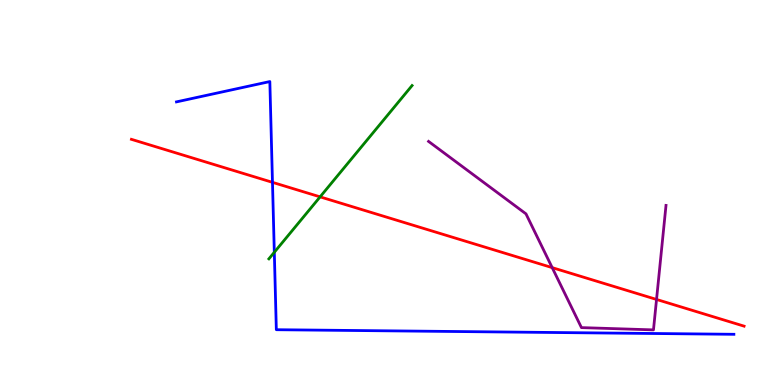[{'lines': ['blue', 'red'], 'intersections': [{'x': 3.52, 'y': 5.26}]}, {'lines': ['green', 'red'], 'intersections': [{'x': 4.13, 'y': 4.89}]}, {'lines': ['purple', 'red'], 'intersections': [{'x': 7.13, 'y': 3.05}, {'x': 8.47, 'y': 2.22}]}, {'lines': ['blue', 'green'], 'intersections': [{'x': 3.54, 'y': 3.45}]}, {'lines': ['blue', 'purple'], 'intersections': []}, {'lines': ['green', 'purple'], 'intersections': []}]